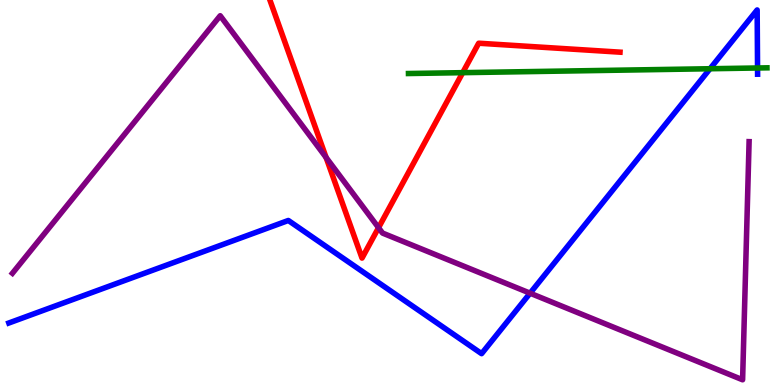[{'lines': ['blue', 'red'], 'intersections': []}, {'lines': ['green', 'red'], 'intersections': [{'x': 5.97, 'y': 8.11}]}, {'lines': ['purple', 'red'], 'intersections': [{'x': 4.21, 'y': 5.91}, {'x': 4.88, 'y': 4.09}]}, {'lines': ['blue', 'green'], 'intersections': [{'x': 9.16, 'y': 8.21}, {'x': 9.77, 'y': 8.23}]}, {'lines': ['blue', 'purple'], 'intersections': [{'x': 6.84, 'y': 2.38}]}, {'lines': ['green', 'purple'], 'intersections': []}]